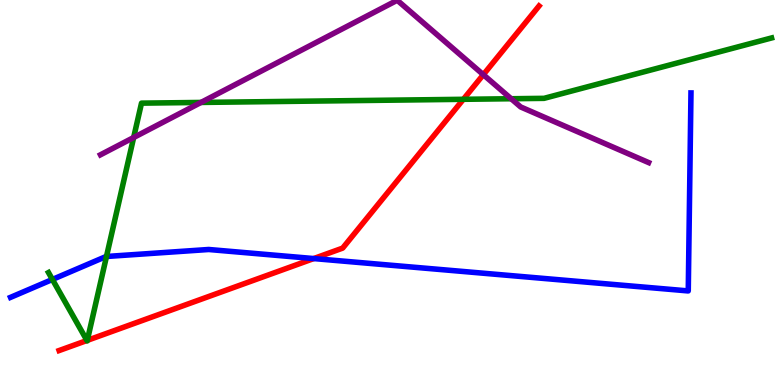[{'lines': ['blue', 'red'], 'intersections': [{'x': 4.05, 'y': 3.28}]}, {'lines': ['green', 'red'], 'intersections': [{'x': 1.12, 'y': 1.16}, {'x': 1.13, 'y': 1.16}, {'x': 5.98, 'y': 7.42}]}, {'lines': ['purple', 'red'], 'intersections': [{'x': 6.24, 'y': 8.06}]}, {'lines': ['blue', 'green'], 'intersections': [{'x': 0.676, 'y': 2.74}, {'x': 1.37, 'y': 3.34}]}, {'lines': ['blue', 'purple'], 'intersections': []}, {'lines': ['green', 'purple'], 'intersections': [{'x': 1.72, 'y': 6.43}, {'x': 2.59, 'y': 7.34}, {'x': 6.6, 'y': 7.44}]}]